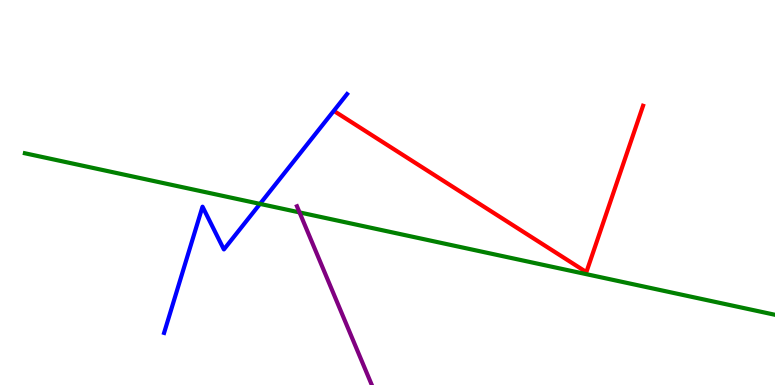[{'lines': ['blue', 'red'], 'intersections': []}, {'lines': ['green', 'red'], 'intersections': []}, {'lines': ['purple', 'red'], 'intersections': []}, {'lines': ['blue', 'green'], 'intersections': [{'x': 3.35, 'y': 4.7}]}, {'lines': ['blue', 'purple'], 'intersections': []}, {'lines': ['green', 'purple'], 'intersections': [{'x': 3.86, 'y': 4.48}]}]